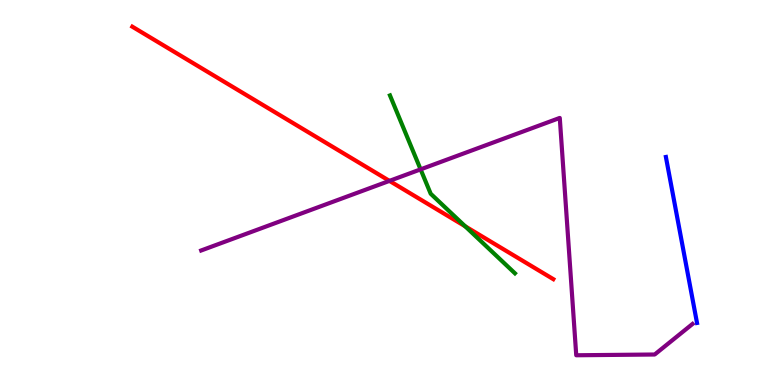[{'lines': ['blue', 'red'], 'intersections': []}, {'lines': ['green', 'red'], 'intersections': [{'x': 6.0, 'y': 4.12}]}, {'lines': ['purple', 'red'], 'intersections': [{'x': 5.03, 'y': 5.3}]}, {'lines': ['blue', 'green'], 'intersections': []}, {'lines': ['blue', 'purple'], 'intersections': []}, {'lines': ['green', 'purple'], 'intersections': [{'x': 5.43, 'y': 5.6}]}]